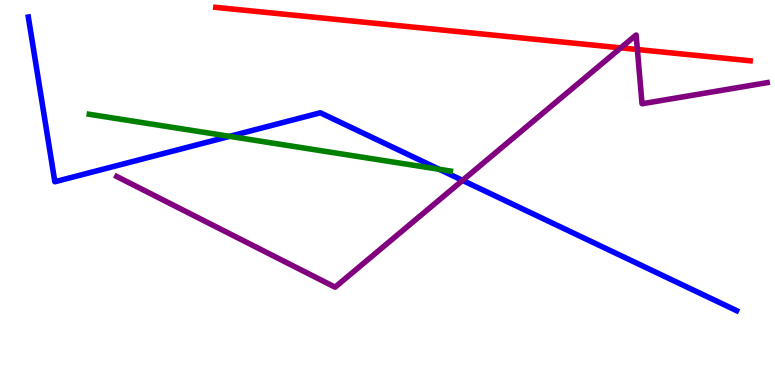[{'lines': ['blue', 'red'], 'intersections': []}, {'lines': ['green', 'red'], 'intersections': []}, {'lines': ['purple', 'red'], 'intersections': [{'x': 8.01, 'y': 8.76}, {'x': 8.22, 'y': 8.71}]}, {'lines': ['blue', 'green'], 'intersections': [{'x': 2.96, 'y': 6.46}, {'x': 5.67, 'y': 5.6}]}, {'lines': ['blue', 'purple'], 'intersections': [{'x': 5.97, 'y': 5.31}]}, {'lines': ['green', 'purple'], 'intersections': []}]